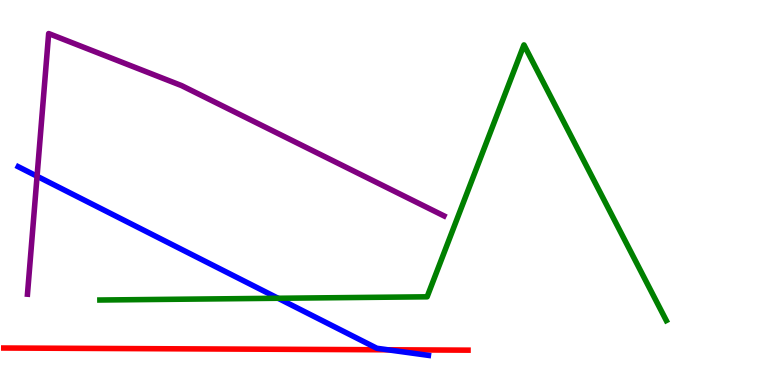[{'lines': ['blue', 'red'], 'intersections': [{'x': 5.0, 'y': 0.915}]}, {'lines': ['green', 'red'], 'intersections': []}, {'lines': ['purple', 'red'], 'intersections': []}, {'lines': ['blue', 'green'], 'intersections': [{'x': 3.59, 'y': 2.25}]}, {'lines': ['blue', 'purple'], 'intersections': [{'x': 0.478, 'y': 5.42}]}, {'lines': ['green', 'purple'], 'intersections': []}]